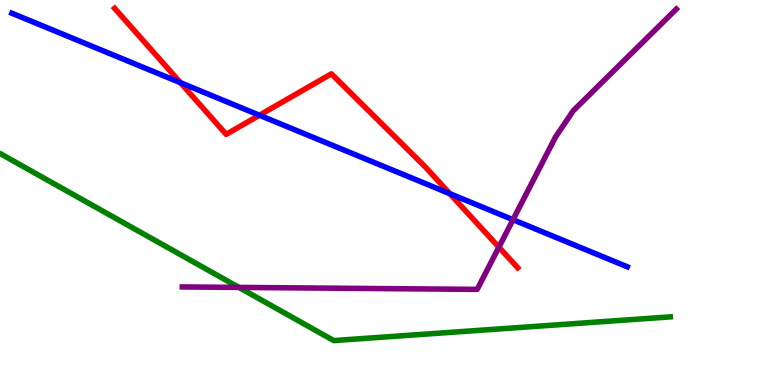[{'lines': ['blue', 'red'], 'intersections': [{'x': 2.33, 'y': 7.85}, {'x': 3.35, 'y': 7.01}, {'x': 5.8, 'y': 4.97}]}, {'lines': ['green', 'red'], 'intersections': []}, {'lines': ['purple', 'red'], 'intersections': [{'x': 6.44, 'y': 3.58}]}, {'lines': ['blue', 'green'], 'intersections': []}, {'lines': ['blue', 'purple'], 'intersections': [{'x': 6.62, 'y': 4.29}]}, {'lines': ['green', 'purple'], 'intersections': [{'x': 3.08, 'y': 2.53}]}]